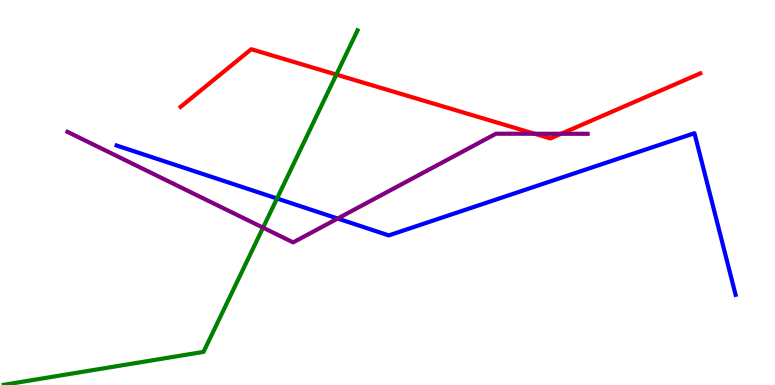[{'lines': ['blue', 'red'], 'intersections': []}, {'lines': ['green', 'red'], 'intersections': [{'x': 4.34, 'y': 8.06}]}, {'lines': ['purple', 'red'], 'intersections': [{'x': 6.9, 'y': 6.53}, {'x': 7.24, 'y': 6.53}]}, {'lines': ['blue', 'green'], 'intersections': [{'x': 3.57, 'y': 4.84}]}, {'lines': ['blue', 'purple'], 'intersections': [{'x': 4.36, 'y': 4.32}]}, {'lines': ['green', 'purple'], 'intersections': [{'x': 3.39, 'y': 4.09}]}]